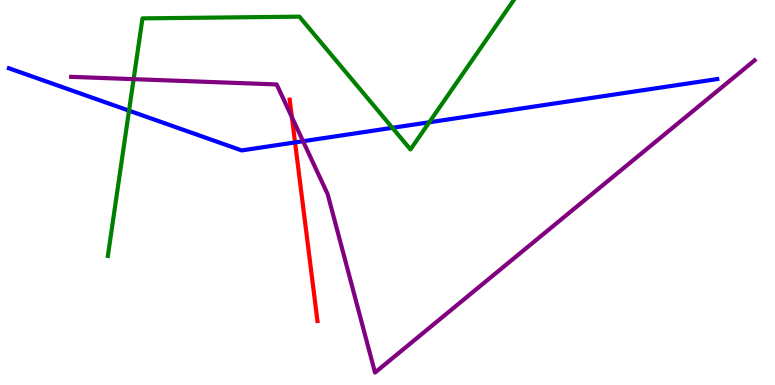[{'lines': ['blue', 'red'], 'intersections': [{'x': 3.81, 'y': 6.3}]}, {'lines': ['green', 'red'], 'intersections': []}, {'lines': ['purple', 'red'], 'intersections': [{'x': 3.77, 'y': 6.96}]}, {'lines': ['blue', 'green'], 'intersections': [{'x': 1.66, 'y': 7.13}, {'x': 5.06, 'y': 6.68}, {'x': 5.54, 'y': 6.82}]}, {'lines': ['blue', 'purple'], 'intersections': [{'x': 3.91, 'y': 6.33}]}, {'lines': ['green', 'purple'], 'intersections': [{'x': 1.72, 'y': 7.94}]}]